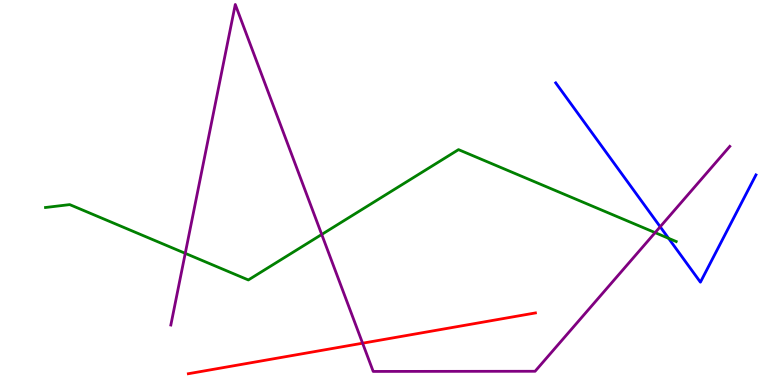[{'lines': ['blue', 'red'], 'intersections': []}, {'lines': ['green', 'red'], 'intersections': []}, {'lines': ['purple', 'red'], 'intersections': [{'x': 4.68, 'y': 1.09}]}, {'lines': ['blue', 'green'], 'intersections': [{'x': 8.63, 'y': 3.81}]}, {'lines': ['blue', 'purple'], 'intersections': [{'x': 8.52, 'y': 4.11}]}, {'lines': ['green', 'purple'], 'intersections': [{'x': 2.39, 'y': 3.42}, {'x': 4.15, 'y': 3.91}, {'x': 8.45, 'y': 3.96}]}]